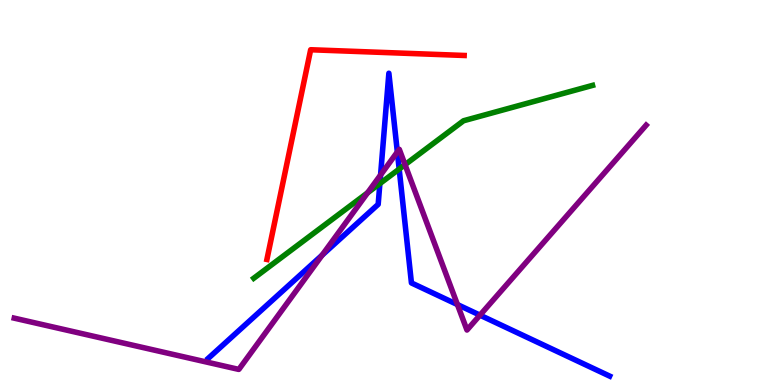[{'lines': ['blue', 'red'], 'intersections': []}, {'lines': ['green', 'red'], 'intersections': []}, {'lines': ['purple', 'red'], 'intersections': []}, {'lines': ['blue', 'green'], 'intersections': [{'x': 4.9, 'y': 5.23}, {'x': 5.15, 'y': 5.61}]}, {'lines': ['blue', 'purple'], 'intersections': [{'x': 4.16, 'y': 3.37}, {'x': 4.91, 'y': 5.46}, {'x': 5.13, 'y': 6.05}, {'x': 5.9, 'y': 2.09}, {'x': 6.19, 'y': 1.81}]}, {'lines': ['green', 'purple'], 'intersections': [{'x': 4.74, 'y': 4.99}, {'x': 5.23, 'y': 5.72}]}]